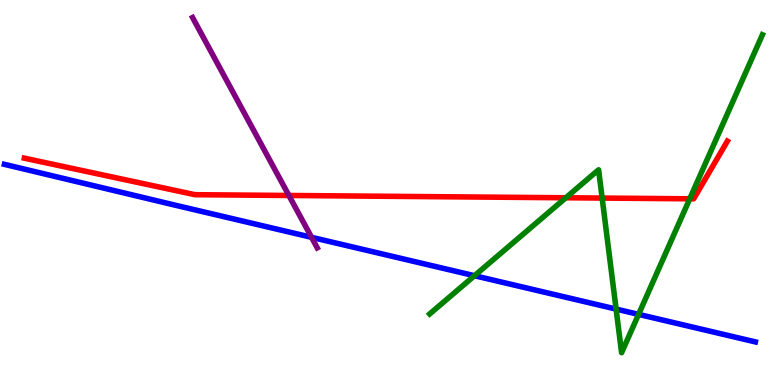[{'lines': ['blue', 'red'], 'intersections': []}, {'lines': ['green', 'red'], 'intersections': [{'x': 7.3, 'y': 4.86}, {'x': 7.77, 'y': 4.86}, {'x': 8.9, 'y': 4.84}]}, {'lines': ['purple', 'red'], 'intersections': [{'x': 3.73, 'y': 4.92}]}, {'lines': ['blue', 'green'], 'intersections': [{'x': 6.12, 'y': 2.84}, {'x': 7.95, 'y': 1.97}, {'x': 8.24, 'y': 1.83}]}, {'lines': ['blue', 'purple'], 'intersections': [{'x': 4.02, 'y': 3.84}]}, {'lines': ['green', 'purple'], 'intersections': []}]